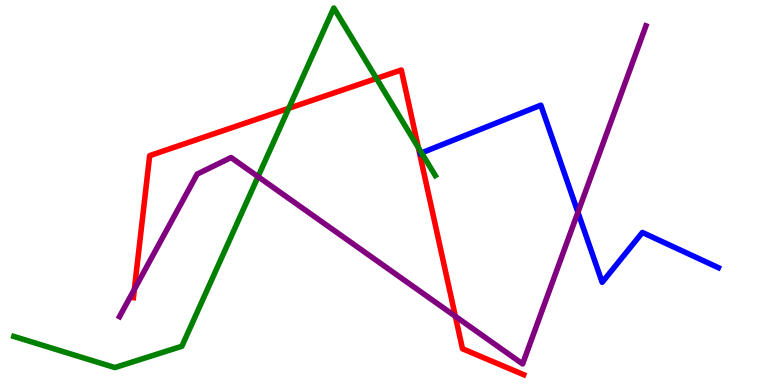[{'lines': ['blue', 'red'], 'intersections': []}, {'lines': ['green', 'red'], 'intersections': [{'x': 3.73, 'y': 7.19}, {'x': 4.86, 'y': 7.96}, {'x': 5.4, 'y': 6.17}]}, {'lines': ['purple', 'red'], 'intersections': [{'x': 1.73, 'y': 2.48}, {'x': 5.88, 'y': 1.78}]}, {'lines': ['blue', 'green'], 'intersections': [{'x': 5.44, 'y': 6.03}]}, {'lines': ['blue', 'purple'], 'intersections': [{'x': 7.46, 'y': 4.49}]}, {'lines': ['green', 'purple'], 'intersections': [{'x': 3.33, 'y': 5.41}]}]